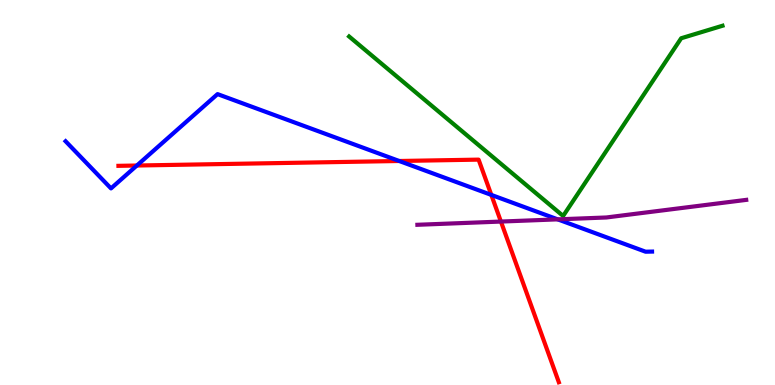[{'lines': ['blue', 'red'], 'intersections': [{'x': 1.77, 'y': 5.7}, {'x': 5.15, 'y': 5.82}, {'x': 6.34, 'y': 4.94}]}, {'lines': ['green', 'red'], 'intersections': []}, {'lines': ['purple', 'red'], 'intersections': [{'x': 6.46, 'y': 4.25}]}, {'lines': ['blue', 'green'], 'intersections': []}, {'lines': ['blue', 'purple'], 'intersections': [{'x': 7.2, 'y': 4.3}]}, {'lines': ['green', 'purple'], 'intersections': []}]